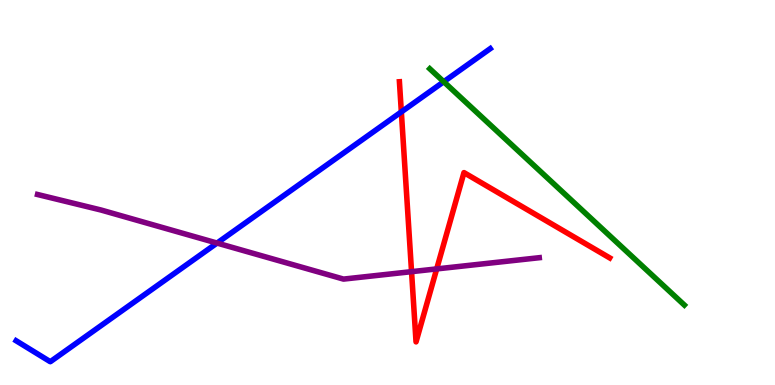[{'lines': ['blue', 'red'], 'intersections': [{'x': 5.18, 'y': 7.09}]}, {'lines': ['green', 'red'], 'intersections': []}, {'lines': ['purple', 'red'], 'intersections': [{'x': 5.31, 'y': 2.94}, {'x': 5.63, 'y': 3.02}]}, {'lines': ['blue', 'green'], 'intersections': [{'x': 5.73, 'y': 7.88}]}, {'lines': ['blue', 'purple'], 'intersections': [{'x': 2.8, 'y': 3.69}]}, {'lines': ['green', 'purple'], 'intersections': []}]